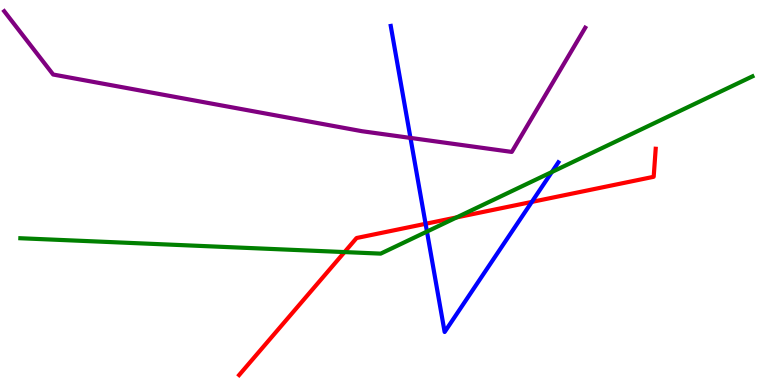[{'lines': ['blue', 'red'], 'intersections': [{'x': 5.49, 'y': 4.19}, {'x': 6.86, 'y': 4.76}]}, {'lines': ['green', 'red'], 'intersections': [{'x': 4.45, 'y': 3.45}, {'x': 5.89, 'y': 4.35}]}, {'lines': ['purple', 'red'], 'intersections': []}, {'lines': ['blue', 'green'], 'intersections': [{'x': 5.51, 'y': 3.99}, {'x': 7.12, 'y': 5.53}]}, {'lines': ['blue', 'purple'], 'intersections': [{'x': 5.3, 'y': 6.42}]}, {'lines': ['green', 'purple'], 'intersections': []}]